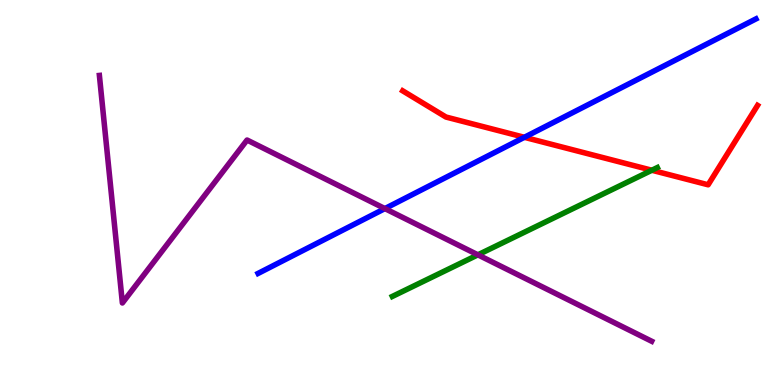[{'lines': ['blue', 'red'], 'intersections': [{'x': 6.77, 'y': 6.43}]}, {'lines': ['green', 'red'], 'intersections': [{'x': 8.41, 'y': 5.58}]}, {'lines': ['purple', 'red'], 'intersections': []}, {'lines': ['blue', 'green'], 'intersections': []}, {'lines': ['blue', 'purple'], 'intersections': [{'x': 4.97, 'y': 4.58}]}, {'lines': ['green', 'purple'], 'intersections': [{'x': 6.17, 'y': 3.38}]}]